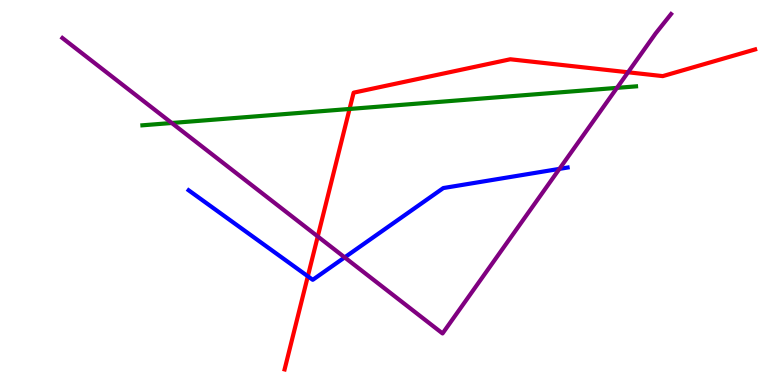[{'lines': ['blue', 'red'], 'intersections': [{'x': 3.97, 'y': 2.82}]}, {'lines': ['green', 'red'], 'intersections': [{'x': 4.51, 'y': 7.17}]}, {'lines': ['purple', 'red'], 'intersections': [{'x': 4.1, 'y': 3.86}, {'x': 8.1, 'y': 8.12}]}, {'lines': ['blue', 'green'], 'intersections': []}, {'lines': ['blue', 'purple'], 'intersections': [{'x': 4.45, 'y': 3.31}, {'x': 7.22, 'y': 5.61}]}, {'lines': ['green', 'purple'], 'intersections': [{'x': 2.22, 'y': 6.81}, {'x': 7.96, 'y': 7.72}]}]